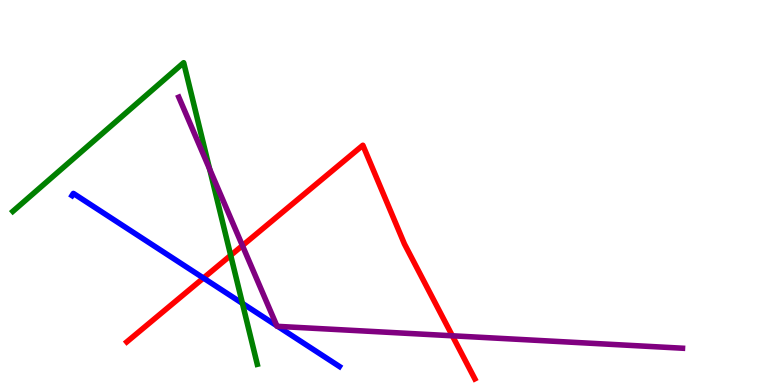[{'lines': ['blue', 'red'], 'intersections': [{'x': 2.63, 'y': 2.78}]}, {'lines': ['green', 'red'], 'intersections': [{'x': 2.98, 'y': 3.37}]}, {'lines': ['purple', 'red'], 'intersections': [{'x': 3.13, 'y': 3.62}, {'x': 5.84, 'y': 1.28}]}, {'lines': ['blue', 'green'], 'intersections': [{'x': 3.13, 'y': 2.12}]}, {'lines': ['blue', 'purple'], 'intersections': [{'x': 3.57, 'y': 1.54}, {'x': 3.58, 'y': 1.52}]}, {'lines': ['green', 'purple'], 'intersections': [{'x': 2.71, 'y': 5.61}]}]